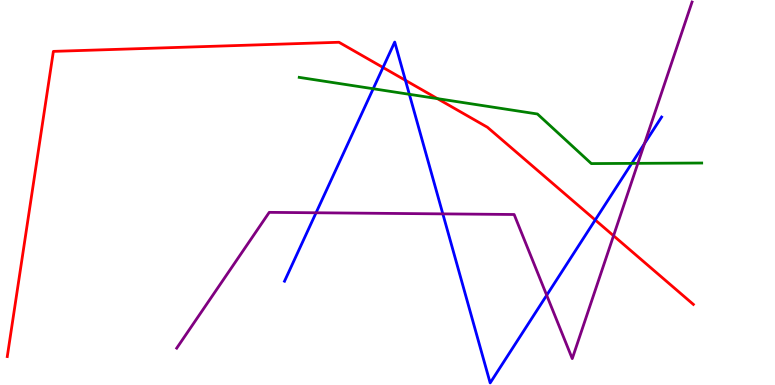[{'lines': ['blue', 'red'], 'intersections': [{'x': 4.94, 'y': 8.25}, {'x': 5.23, 'y': 7.91}, {'x': 7.68, 'y': 4.29}]}, {'lines': ['green', 'red'], 'intersections': [{'x': 5.64, 'y': 7.44}]}, {'lines': ['purple', 'red'], 'intersections': [{'x': 7.92, 'y': 3.88}]}, {'lines': ['blue', 'green'], 'intersections': [{'x': 4.82, 'y': 7.69}, {'x': 5.28, 'y': 7.55}, {'x': 8.15, 'y': 5.76}]}, {'lines': ['blue', 'purple'], 'intersections': [{'x': 4.08, 'y': 4.47}, {'x': 5.71, 'y': 4.44}, {'x': 7.05, 'y': 2.33}, {'x': 8.32, 'y': 6.27}]}, {'lines': ['green', 'purple'], 'intersections': [{'x': 8.23, 'y': 5.76}]}]